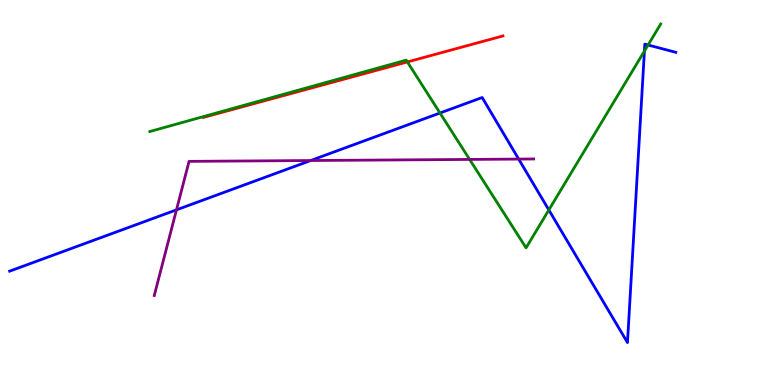[{'lines': ['blue', 'red'], 'intersections': []}, {'lines': ['green', 'red'], 'intersections': [{'x': 5.26, 'y': 8.39}]}, {'lines': ['purple', 'red'], 'intersections': []}, {'lines': ['blue', 'green'], 'intersections': [{'x': 5.68, 'y': 7.06}, {'x': 7.08, 'y': 4.55}, {'x': 8.32, 'y': 8.67}, {'x': 8.36, 'y': 8.83}]}, {'lines': ['blue', 'purple'], 'intersections': [{'x': 2.28, 'y': 4.55}, {'x': 4.01, 'y': 5.83}, {'x': 6.69, 'y': 5.87}]}, {'lines': ['green', 'purple'], 'intersections': [{'x': 6.06, 'y': 5.86}]}]